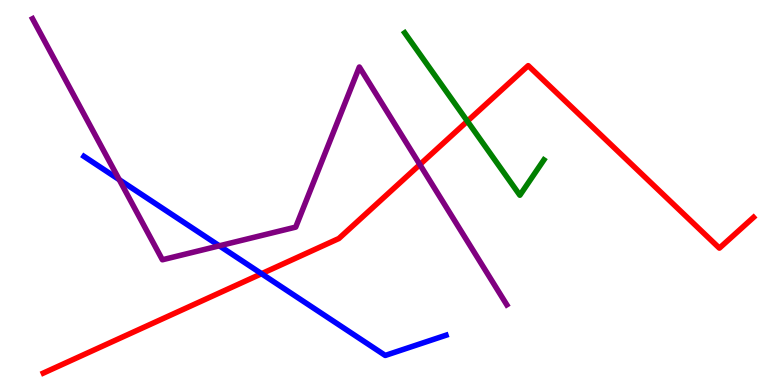[{'lines': ['blue', 'red'], 'intersections': [{'x': 3.38, 'y': 2.89}]}, {'lines': ['green', 'red'], 'intersections': [{'x': 6.03, 'y': 6.85}]}, {'lines': ['purple', 'red'], 'intersections': [{'x': 5.42, 'y': 5.73}]}, {'lines': ['blue', 'green'], 'intersections': []}, {'lines': ['blue', 'purple'], 'intersections': [{'x': 1.54, 'y': 5.33}, {'x': 2.83, 'y': 3.62}]}, {'lines': ['green', 'purple'], 'intersections': []}]